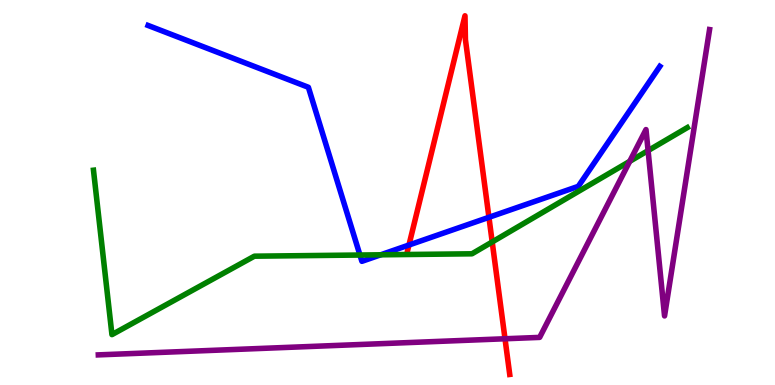[{'lines': ['blue', 'red'], 'intersections': [{'x': 5.28, 'y': 3.64}, {'x': 6.31, 'y': 4.36}]}, {'lines': ['green', 'red'], 'intersections': [{'x': 6.35, 'y': 3.72}]}, {'lines': ['purple', 'red'], 'intersections': [{'x': 6.52, 'y': 1.2}]}, {'lines': ['blue', 'green'], 'intersections': [{'x': 4.64, 'y': 3.38}, {'x': 4.91, 'y': 3.38}]}, {'lines': ['blue', 'purple'], 'intersections': []}, {'lines': ['green', 'purple'], 'intersections': [{'x': 8.13, 'y': 5.81}, {'x': 8.36, 'y': 6.09}]}]